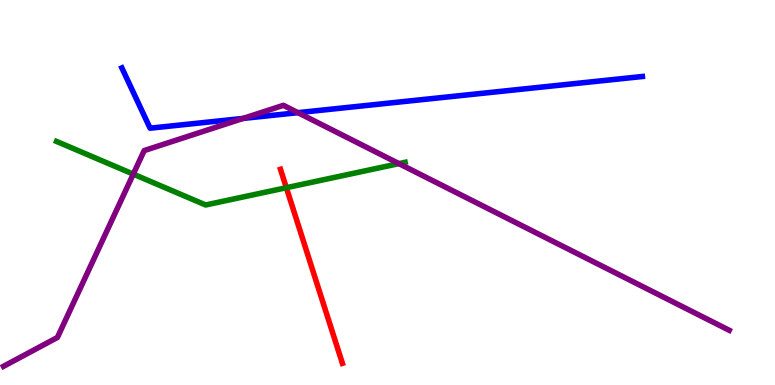[{'lines': ['blue', 'red'], 'intersections': []}, {'lines': ['green', 'red'], 'intersections': [{'x': 3.69, 'y': 5.12}]}, {'lines': ['purple', 'red'], 'intersections': []}, {'lines': ['blue', 'green'], 'intersections': []}, {'lines': ['blue', 'purple'], 'intersections': [{'x': 3.14, 'y': 6.92}, {'x': 3.84, 'y': 7.07}]}, {'lines': ['green', 'purple'], 'intersections': [{'x': 1.72, 'y': 5.48}, {'x': 5.15, 'y': 5.75}]}]